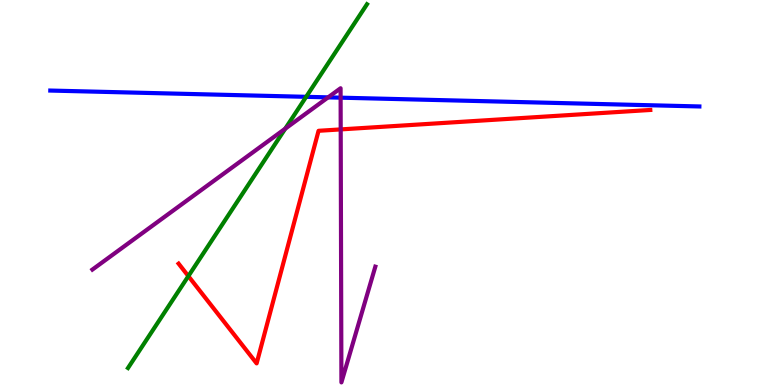[{'lines': ['blue', 'red'], 'intersections': []}, {'lines': ['green', 'red'], 'intersections': [{'x': 2.43, 'y': 2.83}]}, {'lines': ['purple', 'red'], 'intersections': [{'x': 4.4, 'y': 6.64}]}, {'lines': ['blue', 'green'], 'intersections': [{'x': 3.95, 'y': 7.49}]}, {'lines': ['blue', 'purple'], 'intersections': [{'x': 4.23, 'y': 7.47}, {'x': 4.4, 'y': 7.46}]}, {'lines': ['green', 'purple'], 'intersections': [{'x': 3.68, 'y': 6.66}]}]